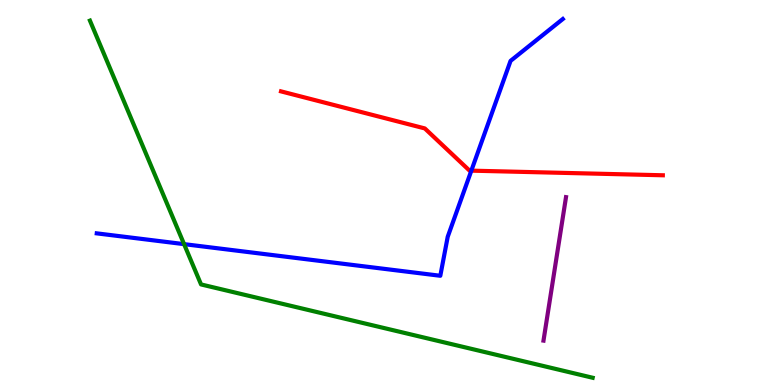[{'lines': ['blue', 'red'], 'intersections': [{'x': 6.08, 'y': 5.57}]}, {'lines': ['green', 'red'], 'intersections': []}, {'lines': ['purple', 'red'], 'intersections': []}, {'lines': ['blue', 'green'], 'intersections': [{'x': 2.38, 'y': 3.66}]}, {'lines': ['blue', 'purple'], 'intersections': []}, {'lines': ['green', 'purple'], 'intersections': []}]